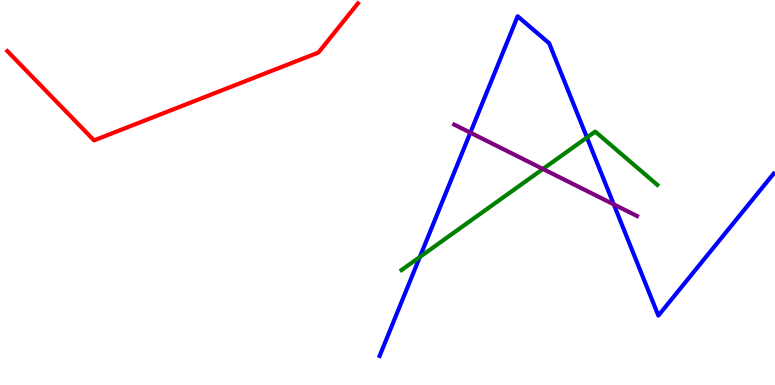[{'lines': ['blue', 'red'], 'intersections': []}, {'lines': ['green', 'red'], 'intersections': []}, {'lines': ['purple', 'red'], 'intersections': []}, {'lines': ['blue', 'green'], 'intersections': [{'x': 5.42, 'y': 3.33}, {'x': 7.57, 'y': 6.43}]}, {'lines': ['blue', 'purple'], 'intersections': [{'x': 6.07, 'y': 6.55}, {'x': 7.92, 'y': 4.69}]}, {'lines': ['green', 'purple'], 'intersections': [{'x': 7.01, 'y': 5.61}]}]